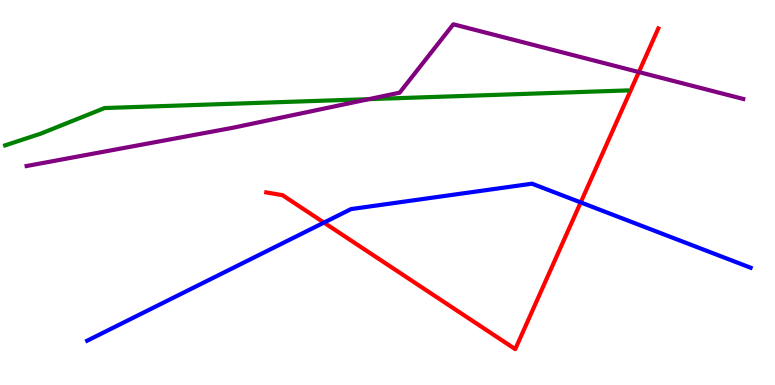[{'lines': ['blue', 'red'], 'intersections': [{'x': 4.18, 'y': 4.22}, {'x': 7.49, 'y': 4.74}]}, {'lines': ['green', 'red'], 'intersections': []}, {'lines': ['purple', 'red'], 'intersections': [{'x': 8.24, 'y': 8.13}]}, {'lines': ['blue', 'green'], 'intersections': []}, {'lines': ['blue', 'purple'], 'intersections': []}, {'lines': ['green', 'purple'], 'intersections': [{'x': 4.76, 'y': 7.42}]}]